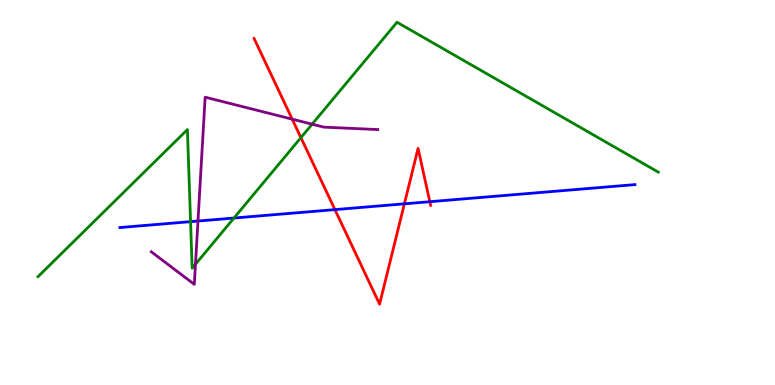[{'lines': ['blue', 'red'], 'intersections': [{'x': 4.32, 'y': 4.56}, {'x': 5.22, 'y': 4.71}, {'x': 5.55, 'y': 4.76}]}, {'lines': ['green', 'red'], 'intersections': [{'x': 3.88, 'y': 6.43}]}, {'lines': ['purple', 'red'], 'intersections': [{'x': 3.77, 'y': 6.9}]}, {'lines': ['blue', 'green'], 'intersections': [{'x': 2.46, 'y': 4.24}, {'x': 3.02, 'y': 4.34}]}, {'lines': ['blue', 'purple'], 'intersections': [{'x': 2.55, 'y': 4.26}]}, {'lines': ['green', 'purple'], 'intersections': [{'x': 2.52, 'y': 3.14}, {'x': 4.03, 'y': 6.77}]}]